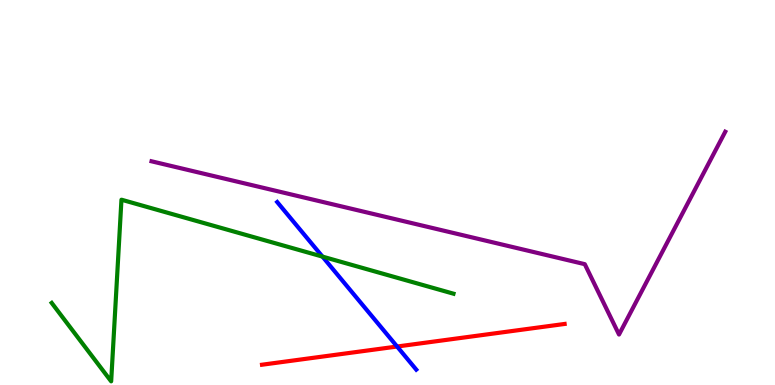[{'lines': ['blue', 'red'], 'intersections': [{'x': 5.12, 'y': 0.999}]}, {'lines': ['green', 'red'], 'intersections': []}, {'lines': ['purple', 'red'], 'intersections': []}, {'lines': ['blue', 'green'], 'intersections': [{'x': 4.16, 'y': 3.33}]}, {'lines': ['blue', 'purple'], 'intersections': []}, {'lines': ['green', 'purple'], 'intersections': []}]